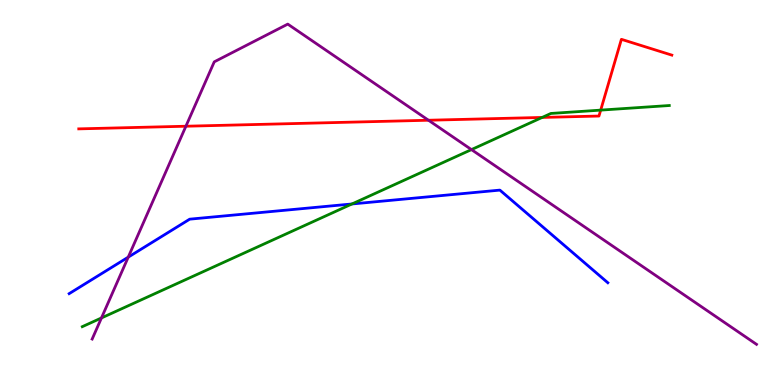[{'lines': ['blue', 'red'], 'intersections': []}, {'lines': ['green', 'red'], 'intersections': [{'x': 7.0, 'y': 6.95}, {'x': 7.75, 'y': 7.14}]}, {'lines': ['purple', 'red'], 'intersections': [{'x': 2.4, 'y': 6.72}, {'x': 5.53, 'y': 6.88}]}, {'lines': ['blue', 'green'], 'intersections': [{'x': 4.54, 'y': 4.7}]}, {'lines': ['blue', 'purple'], 'intersections': [{'x': 1.65, 'y': 3.32}]}, {'lines': ['green', 'purple'], 'intersections': [{'x': 1.31, 'y': 1.74}, {'x': 6.08, 'y': 6.11}]}]